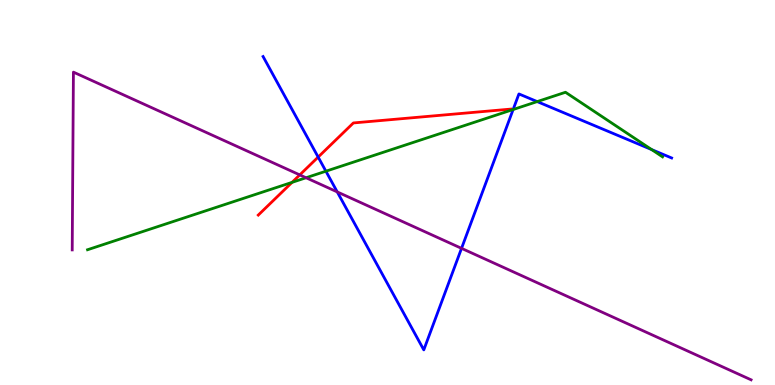[{'lines': ['blue', 'red'], 'intersections': [{'x': 4.11, 'y': 5.92}]}, {'lines': ['green', 'red'], 'intersections': [{'x': 3.77, 'y': 5.26}]}, {'lines': ['purple', 'red'], 'intersections': [{'x': 3.87, 'y': 5.46}]}, {'lines': ['blue', 'green'], 'intersections': [{'x': 4.21, 'y': 5.55}, {'x': 6.62, 'y': 7.16}, {'x': 6.93, 'y': 7.36}, {'x': 8.41, 'y': 6.11}]}, {'lines': ['blue', 'purple'], 'intersections': [{'x': 4.35, 'y': 5.02}, {'x': 5.96, 'y': 3.55}]}, {'lines': ['green', 'purple'], 'intersections': [{'x': 3.95, 'y': 5.38}]}]